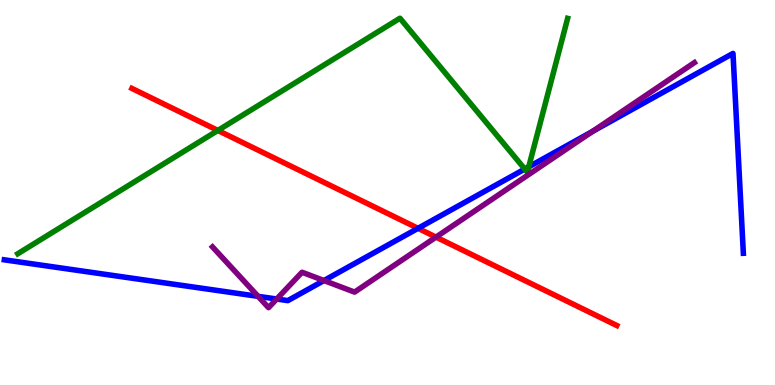[{'lines': ['blue', 'red'], 'intersections': [{'x': 5.39, 'y': 4.07}]}, {'lines': ['green', 'red'], 'intersections': [{'x': 2.81, 'y': 6.61}]}, {'lines': ['purple', 'red'], 'intersections': [{'x': 5.63, 'y': 3.84}]}, {'lines': ['blue', 'green'], 'intersections': [{'x': 6.77, 'y': 5.61}, {'x': 6.82, 'y': 5.67}]}, {'lines': ['blue', 'purple'], 'intersections': [{'x': 3.33, 'y': 2.3}, {'x': 3.57, 'y': 2.23}, {'x': 4.18, 'y': 2.71}, {'x': 7.64, 'y': 6.59}]}, {'lines': ['green', 'purple'], 'intersections': []}]